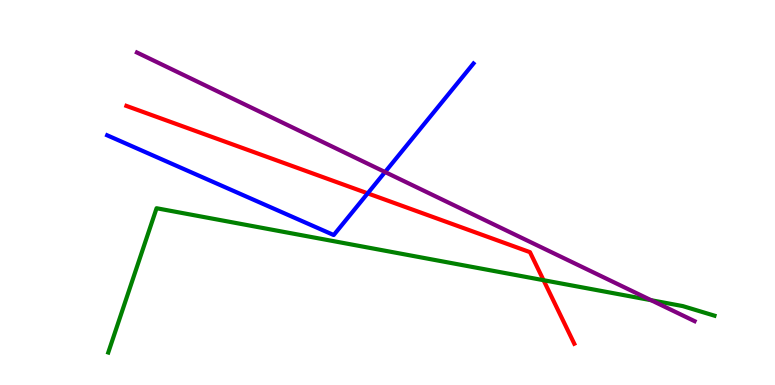[{'lines': ['blue', 'red'], 'intersections': [{'x': 4.74, 'y': 4.98}]}, {'lines': ['green', 'red'], 'intersections': [{'x': 7.01, 'y': 2.72}]}, {'lines': ['purple', 'red'], 'intersections': []}, {'lines': ['blue', 'green'], 'intersections': []}, {'lines': ['blue', 'purple'], 'intersections': [{'x': 4.97, 'y': 5.53}]}, {'lines': ['green', 'purple'], 'intersections': [{'x': 8.4, 'y': 2.2}]}]